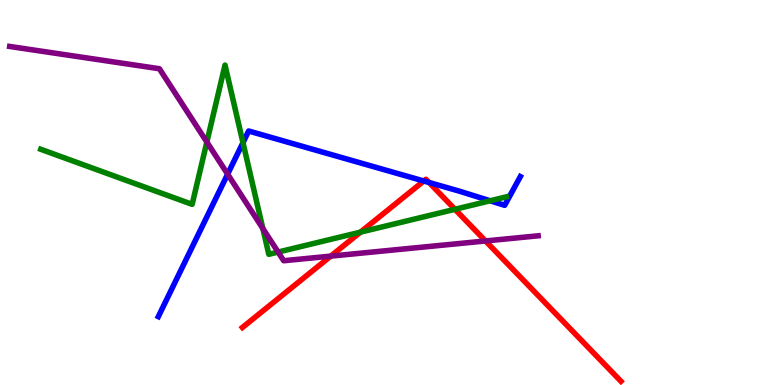[{'lines': ['blue', 'red'], 'intersections': [{'x': 5.47, 'y': 5.3}, {'x': 5.54, 'y': 5.26}]}, {'lines': ['green', 'red'], 'intersections': [{'x': 4.65, 'y': 3.97}, {'x': 5.87, 'y': 4.56}]}, {'lines': ['purple', 'red'], 'intersections': [{'x': 4.27, 'y': 3.35}, {'x': 6.26, 'y': 3.74}]}, {'lines': ['blue', 'green'], 'intersections': [{'x': 3.14, 'y': 6.29}, {'x': 6.32, 'y': 4.78}]}, {'lines': ['blue', 'purple'], 'intersections': [{'x': 2.94, 'y': 5.48}]}, {'lines': ['green', 'purple'], 'intersections': [{'x': 2.67, 'y': 6.31}, {'x': 3.39, 'y': 4.06}, {'x': 3.59, 'y': 3.45}]}]